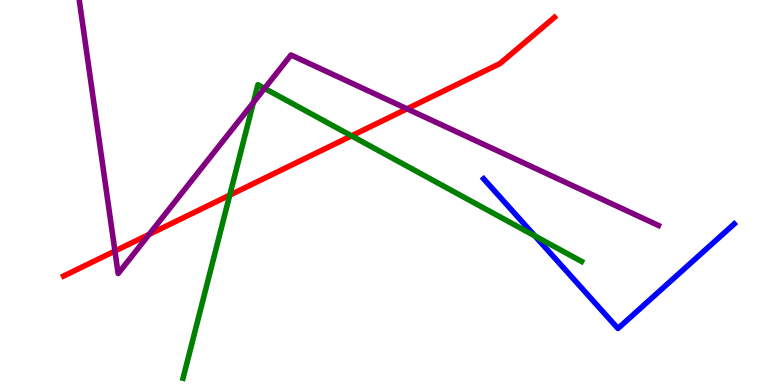[{'lines': ['blue', 'red'], 'intersections': []}, {'lines': ['green', 'red'], 'intersections': [{'x': 2.96, 'y': 4.93}, {'x': 4.54, 'y': 6.47}]}, {'lines': ['purple', 'red'], 'intersections': [{'x': 1.48, 'y': 3.48}, {'x': 1.92, 'y': 3.91}, {'x': 5.25, 'y': 7.17}]}, {'lines': ['blue', 'green'], 'intersections': [{'x': 6.9, 'y': 3.87}]}, {'lines': ['blue', 'purple'], 'intersections': []}, {'lines': ['green', 'purple'], 'intersections': [{'x': 3.27, 'y': 7.34}, {'x': 3.41, 'y': 7.7}]}]